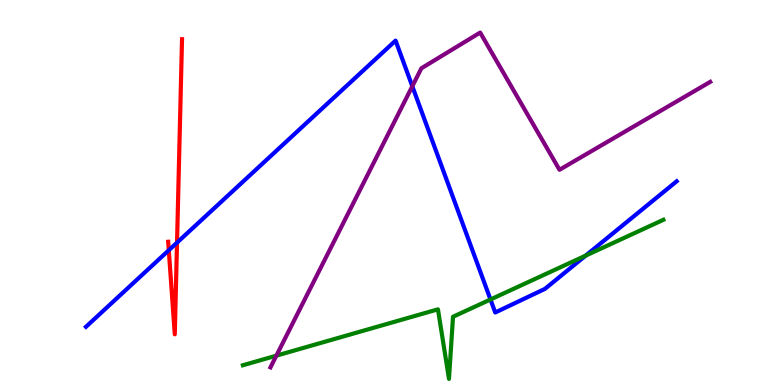[{'lines': ['blue', 'red'], 'intersections': [{'x': 2.18, 'y': 3.5}, {'x': 2.28, 'y': 3.7}]}, {'lines': ['green', 'red'], 'intersections': []}, {'lines': ['purple', 'red'], 'intersections': []}, {'lines': ['blue', 'green'], 'intersections': [{'x': 6.33, 'y': 2.22}, {'x': 7.56, 'y': 3.36}]}, {'lines': ['blue', 'purple'], 'intersections': [{'x': 5.32, 'y': 7.76}]}, {'lines': ['green', 'purple'], 'intersections': [{'x': 3.57, 'y': 0.762}]}]